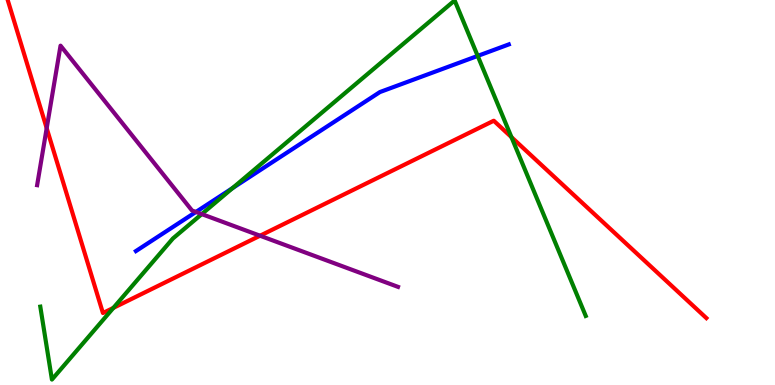[{'lines': ['blue', 'red'], 'intersections': []}, {'lines': ['green', 'red'], 'intersections': [{'x': 1.46, 'y': 2.0}, {'x': 6.6, 'y': 6.44}]}, {'lines': ['purple', 'red'], 'intersections': [{'x': 0.602, 'y': 6.67}, {'x': 3.36, 'y': 3.88}]}, {'lines': ['blue', 'green'], 'intersections': [{'x': 3.0, 'y': 5.11}, {'x': 6.16, 'y': 8.55}]}, {'lines': ['blue', 'purple'], 'intersections': [{'x': 2.53, 'y': 4.49}]}, {'lines': ['green', 'purple'], 'intersections': [{'x': 2.6, 'y': 4.44}]}]